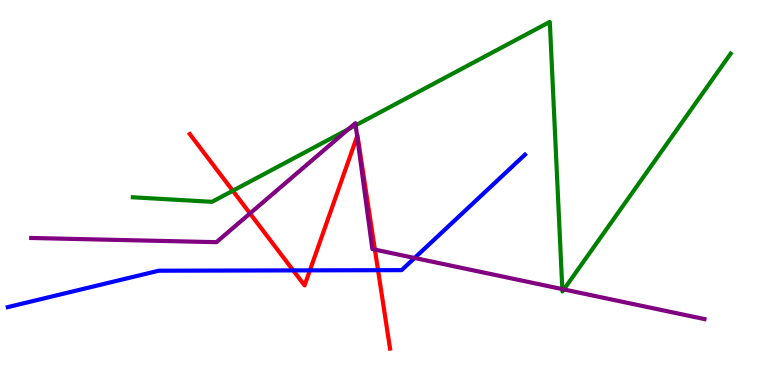[{'lines': ['blue', 'red'], 'intersections': [{'x': 3.78, 'y': 2.98}, {'x': 4.0, 'y': 2.98}, {'x': 4.88, 'y': 2.98}]}, {'lines': ['green', 'red'], 'intersections': [{'x': 3.0, 'y': 5.05}]}, {'lines': ['purple', 'red'], 'intersections': [{'x': 3.23, 'y': 4.46}, {'x': 4.61, 'y': 6.46}, {'x': 4.84, 'y': 3.52}]}, {'lines': ['blue', 'green'], 'intersections': []}, {'lines': ['blue', 'purple'], 'intersections': [{'x': 5.35, 'y': 3.3}]}, {'lines': ['green', 'purple'], 'intersections': [{'x': 4.5, 'y': 6.65}, {'x': 4.59, 'y': 6.75}, {'x': 7.26, 'y': 2.49}, {'x': 7.28, 'y': 2.48}]}]